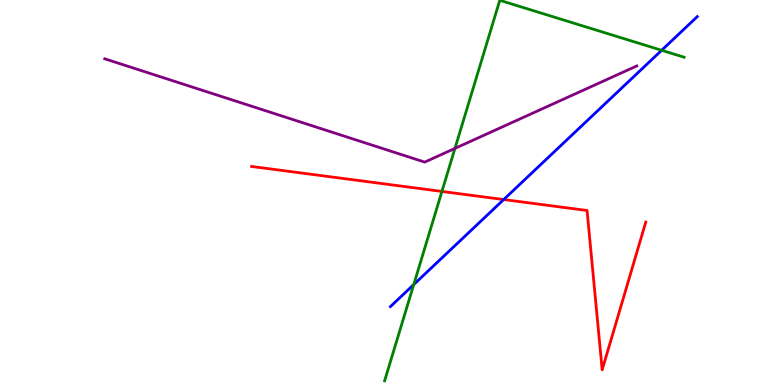[{'lines': ['blue', 'red'], 'intersections': [{'x': 6.5, 'y': 4.82}]}, {'lines': ['green', 'red'], 'intersections': [{'x': 5.7, 'y': 5.03}]}, {'lines': ['purple', 'red'], 'intersections': []}, {'lines': ['blue', 'green'], 'intersections': [{'x': 5.34, 'y': 2.61}, {'x': 8.54, 'y': 8.69}]}, {'lines': ['blue', 'purple'], 'intersections': []}, {'lines': ['green', 'purple'], 'intersections': [{'x': 5.87, 'y': 6.15}]}]